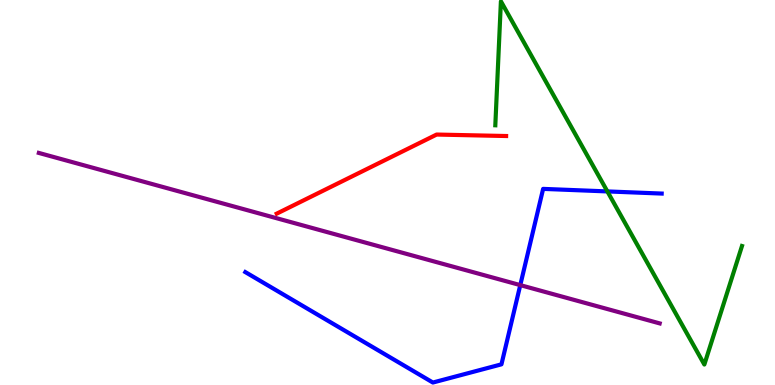[{'lines': ['blue', 'red'], 'intersections': []}, {'lines': ['green', 'red'], 'intersections': []}, {'lines': ['purple', 'red'], 'intersections': []}, {'lines': ['blue', 'green'], 'intersections': [{'x': 7.84, 'y': 5.03}]}, {'lines': ['blue', 'purple'], 'intersections': [{'x': 6.71, 'y': 2.59}]}, {'lines': ['green', 'purple'], 'intersections': []}]